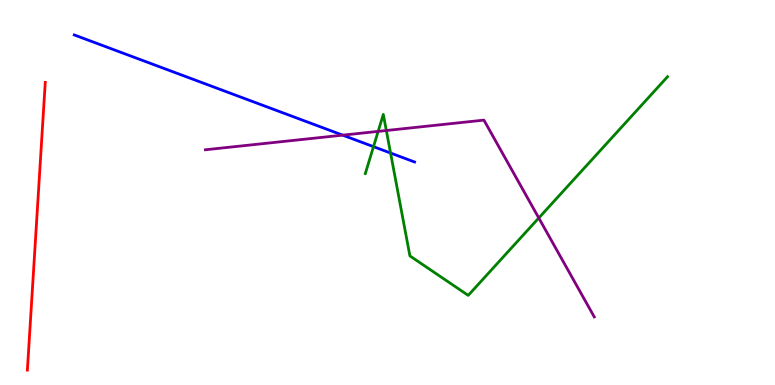[{'lines': ['blue', 'red'], 'intersections': []}, {'lines': ['green', 'red'], 'intersections': []}, {'lines': ['purple', 'red'], 'intersections': []}, {'lines': ['blue', 'green'], 'intersections': [{'x': 4.82, 'y': 6.19}, {'x': 5.04, 'y': 6.03}]}, {'lines': ['blue', 'purple'], 'intersections': [{'x': 4.42, 'y': 6.49}]}, {'lines': ['green', 'purple'], 'intersections': [{'x': 4.88, 'y': 6.59}, {'x': 4.98, 'y': 6.61}, {'x': 6.95, 'y': 4.34}]}]